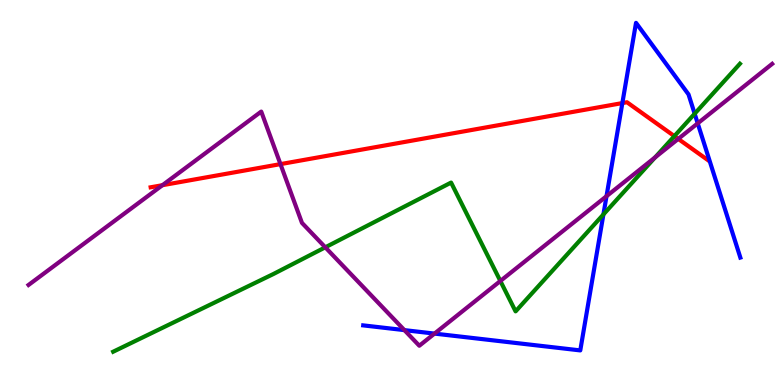[{'lines': ['blue', 'red'], 'intersections': [{'x': 8.03, 'y': 7.32}]}, {'lines': ['green', 'red'], 'intersections': [{'x': 8.7, 'y': 6.46}]}, {'lines': ['purple', 'red'], 'intersections': [{'x': 2.1, 'y': 5.19}, {'x': 3.62, 'y': 5.74}, {'x': 8.75, 'y': 6.39}]}, {'lines': ['blue', 'green'], 'intersections': [{'x': 7.79, 'y': 4.43}, {'x': 8.96, 'y': 7.05}]}, {'lines': ['blue', 'purple'], 'intersections': [{'x': 5.22, 'y': 1.43}, {'x': 5.61, 'y': 1.34}, {'x': 7.83, 'y': 4.9}, {'x': 9.0, 'y': 6.8}]}, {'lines': ['green', 'purple'], 'intersections': [{'x': 4.2, 'y': 3.58}, {'x': 6.46, 'y': 2.7}, {'x': 8.45, 'y': 5.91}]}]